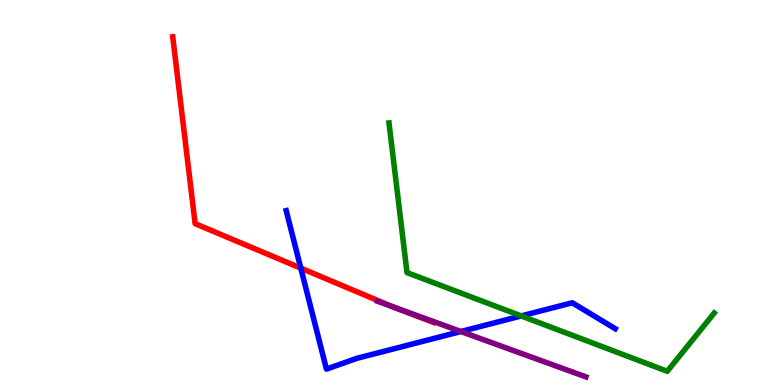[{'lines': ['blue', 'red'], 'intersections': [{'x': 3.88, 'y': 3.04}]}, {'lines': ['green', 'red'], 'intersections': []}, {'lines': ['purple', 'red'], 'intersections': [{'x': 5.05, 'y': 2.04}]}, {'lines': ['blue', 'green'], 'intersections': [{'x': 6.73, 'y': 1.79}]}, {'lines': ['blue', 'purple'], 'intersections': [{'x': 5.95, 'y': 1.39}]}, {'lines': ['green', 'purple'], 'intersections': []}]